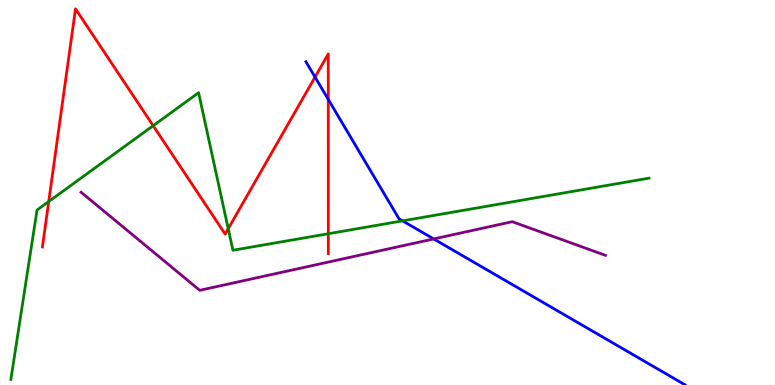[{'lines': ['blue', 'red'], 'intersections': [{'x': 4.06, 'y': 8.0}, {'x': 4.24, 'y': 7.42}]}, {'lines': ['green', 'red'], 'intersections': [{'x': 0.629, 'y': 4.77}, {'x': 1.98, 'y': 6.73}, {'x': 2.94, 'y': 4.06}, {'x': 4.24, 'y': 3.93}]}, {'lines': ['purple', 'red'], 'intersections': []}, {'lines': ['blue', 'green'], 'intersections': [{'x': 5.19, 'y': 4.26}]}, {'lines': ['blue', 'purple'], 'intersections': [{'x': 5.6, 'y': 3.79}]}, {'lines': ['green', 'purple'], 'intersections': []}]